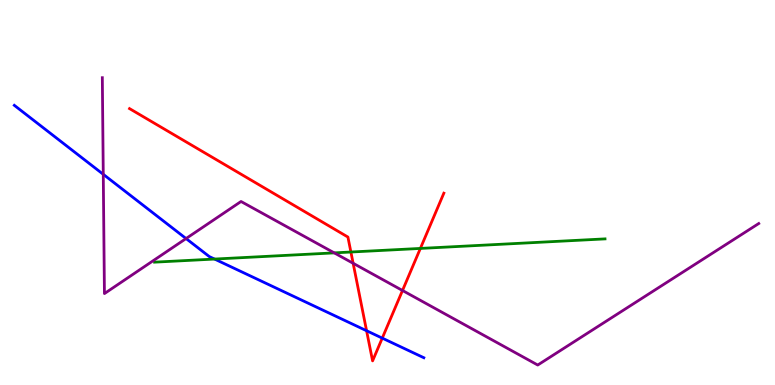[{'lines': ['blue', 'red'], 'intersections': [{'x': 4.73, 'y': 1.41}, {'x': 4.93, 'y': 1.22}]}, {'lines': ['green', 'red'], 'intersections': [{'x': 4.53, 'y': 3.45}, {'x': 5.42, 'y': 3.55}]}, {'lines': ['purple', 'red'], 'intersections': [{'x': 4.56, 'y': 3.16}, {'x': 5.19, 'y': 2.45}]}, {'lines': ['blue', 'green'], 'intersections': [{'x': 2.77, 'y': 3.27}]}, {'lines': ['blue', 'purple'], 'intersections': [{'x': 1.33, 'y': 5.47}, {'x': 2.4, 'y': 3.8}]}, {'lines': ['green', 'purple'], 'intersections': [{'x': 4.31, 'y': 3.43}]}]